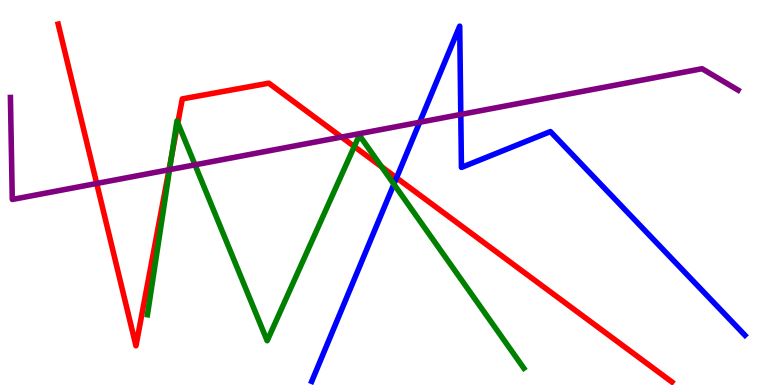[{'lines': ['blue', 'red'], 'intersections': [{'x': 5.12, 'y': 5.38}]}, {'lines': ['green', 'red'], 'intersections': [{'x': 2.22, 'y': 5.97}, {'x': 2.29, 'y': 6.81}, {'x': 4.57, 'y': 6.19}, {'x': 4.92, 'y': 5.67}]}, {'lines': ['purple', 'red'], 'intersections': [{'x': 1.25, 'y': 5.23}, {'x': 2.18, 'y': 5.59}, {'x': 4.41, 'y': 6.44}]}, {'lines': ['blue', 'green'], 'intersections': [{'x': 5.08, 'y': 5.22}]}, {'lines': ['blue', 'purple'], 'intersections': [{'x': 5.42, 'y': 6.82}, {'x': 5.95, 'y': 7.03}]}, {'lines': ['green', 'purple'], 'intersections': [{'x': 2.19, 'y': 5.59}, {'x': 2.52, 'y': 5.72}]}]